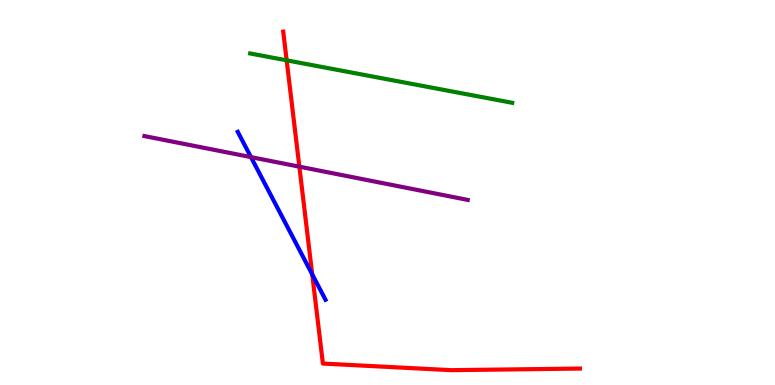[{'lines': ['blue', 'red'], 'intersections': [{'x': 4.03, 'y': 2.87}]}, {'lines': ['green', 'red'], 'intersections': [{'x': 3.7, 'y': 8.43}]}, {'lines': ['purple', 'red'], 'intersections': [{'x': 3.86, 'y': 5.67}]}, {'lines': ['blue', 'green'], 'intersections': []}, {'lines': ['blue', 'purple'], 'intersections': [{'x': 3.24, 'y': 5.92}]}, {'lines': ['green', 'purple'], 'intersections': []}]